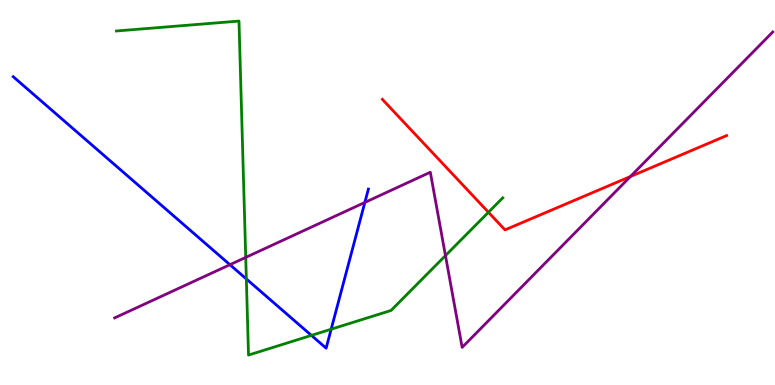[{'lines': ['blue', 'red'], 'intersections': []}, {'lines': ['green', 'red'], 'intersections': [{'x': 6.3, 'y': 4.49}]}, {'lines': ['purple', 'red'], 'intersections': [{'x': 8.13, 'y': 5.42}]}, {'lines': ['blue', 'green'], 'intersections': [{'x': 3.18, 'y': 2.75}, {'x': 4.02, 'y': 1.29}, {'x': 4.27, 'y': 1.45}]}, {'lines': ['blue', 'purple'], 'intersections': [{'x': 2.97, 'y': 3.12}, {'x': 4.71, 'y': 4.74}]}, {'lines': ['green', 'purple'], 'intersections': [{'x': 3.17, 'y': 3.31}, {'x': 5.75, 'y': 3.36}]}]